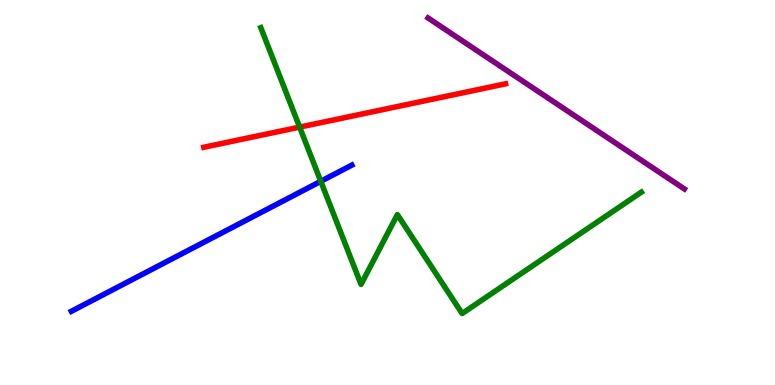[{'lines': ['blue', 'red'], 'intersections': []}, {'lines': ['green', 'red'], 'intersections': [{'x': 3.87, 'y': 6.7}]}, {'lines': ['purple', 'red'], 'intersections': []}, {'lines': ['blue', 'green'], 'intersections': [{'x': 4.14, 'y': 5.29}]}, {'lines': ['blue', 'purple'], 'intersections': []}, {'lines': ['green', 'purple'], 'intersections': []}]